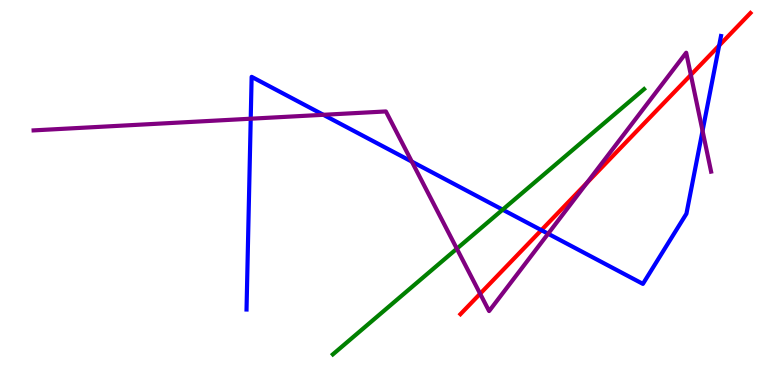[{'lines': ['blue', 'red'], 'intersections': [{'x': 6.99, 'y': 4.02}, {'x': 9.28, 'y': 8.82}]}, {'lines': ['green', 'red'], 'intersections': []}, {'lines': ['purple', 'red'], 'intersections': [{'x': 6.2, 'y': 2.37}, {'x': 7.57, 'y': 5.25}, {'x': 8.91, 'y': 8.05}]}, {'lines': ['blue', 'green'], 'intersections': [{'x': 6.49, 'y': 4.55}]}, {'lines': ['blue', 'purple'], 'intersections': [{'x': 3.24, 'y': 6.92}, {'x': 4.17, 'y': 7.02}, {'x': 5.31, 'y': 5.8}, {'x': 7.07, 'y': 3.93}, {'x': 9.07, 'y': 6.6}]}, {'lines': ['green', 'purple'], 'intersections': [{'x': 5.89, 'y': 3.54}]}]